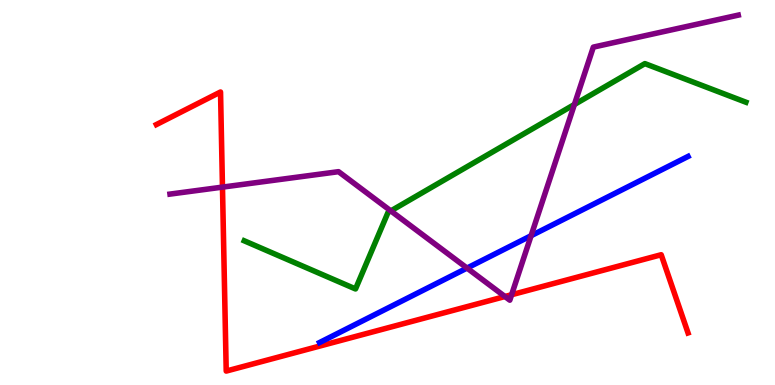[{'lines': ['blue', 'red'], 'intersections': []}, {'lines': ['green', 'red'], 'intersections': []}, {'lines': ['purple', 'red'], 'intersections': [{'x': 2.87, 'y': 5.14}, {'x': 6.52, 'y': 2.3}, {'x': 6.6, 'y': 2.34}]}, {'lines': ['blue', 'green'], 'intersections': []}, {'lines': ['blue', 'purple'], 'intersections': [{'x': 6.03, 'y': 3.04}, {'x': 6.85, 'y': 3.88}]}, {'lines': ['green', 'purple'], 'intersections': [{'x': 5.04, 'y': 4.52}, {'x': 7.41, 'y': 7.29}]}]